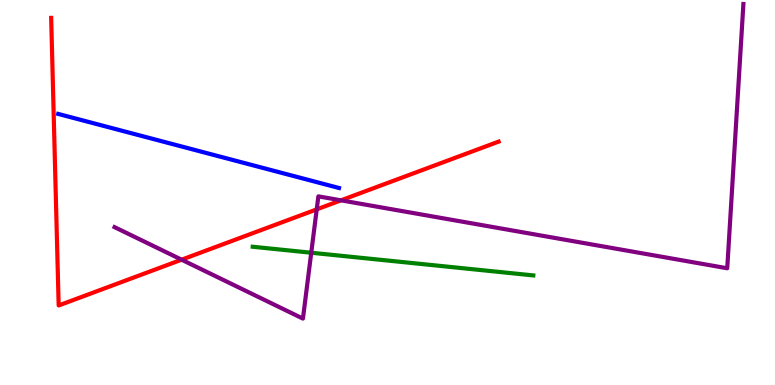[{'lines': ['blue', 'red'], 'intersections': []}, {'lines': ['green', 'red'], 'intersections': []}, {'lines': ['purple', 'red'], 'intersections': [{'x': 2.34, 'y': 3.25}, {'x': 4.09, 'y': 4.56}, {'x': 4.4, 'y': 4.8}]}, {'lines': ['blue', 'green'], 'intersections': []}, {'lines': ['blue', 'purple'], 'intersections': []}, {'lines': ['green', 'purple'], 'intersections': [{'x': 4.02, 'y': 3.44}]}]